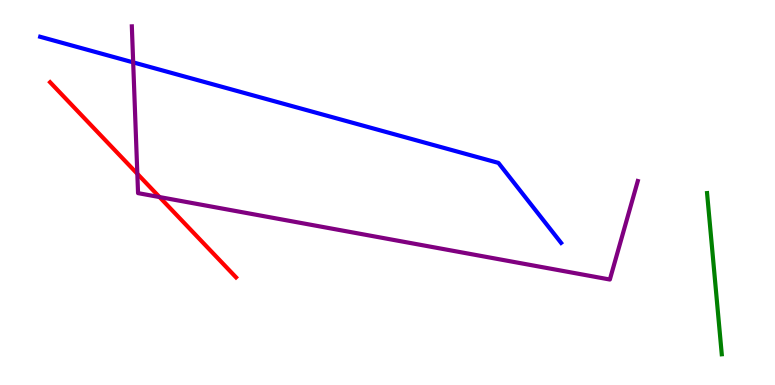[{'lines': ['blue', 'red'], 'intersections': []}, {'lines': ['green', 'red'], 'intersections': []}, {'lines': ['purple', 'red'], 'intersections': [{'x': 1.77, 'y': 5.49}, {'x': 2.06, 'y': 4.88}]}, {'lines': ['blue', 'green'], 'intersections': []}, {'lines': ['blue', 'purple'], 'intersections': [{'x': 1.72, 'y': 8.38}]}, {'lines': ['green', 'purple'], 'intersections': []}]